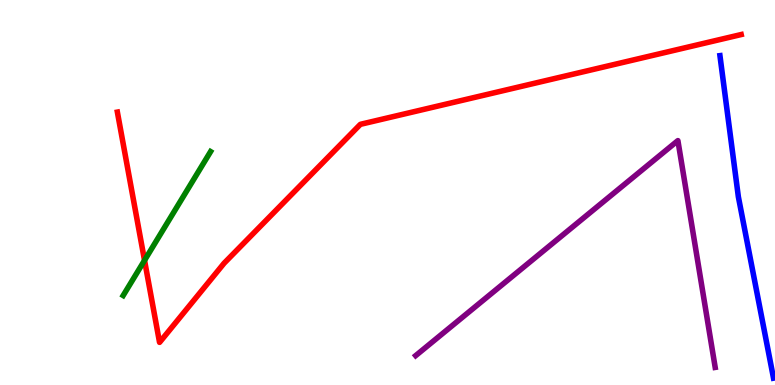[{'lines': ['blue', 'red'], 'intersections': []}, {'lines': ['green', 'red'], 'intersections': [{'x': 1.86, 'y': 3.24}]}, {'lines': ['purple', 'red'], 'intersections': []}, {'lines': ['blue', 'green'], 'intersections': []}, {'lines': ['blue', 'purple'], 'intersections': []}, {'lines': ['green', 'purple'], 'intersections': []}]